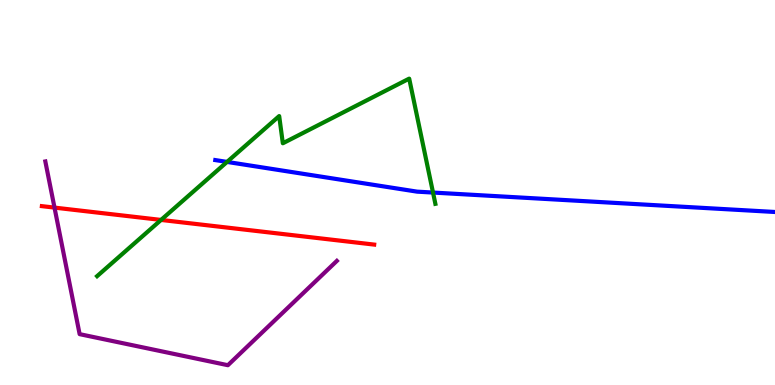[{'lines': ['blue', 'red'], 'intersections': []}, {'lines': ['green', 'red'], 'intersections': [{'x': 2.08, 'y': 4.29}]}, {'lines': ['purple', 'red'], 'intersections': [{'x': 0.703, 'y': 4.61}]}, {'lines': ['blue', 'green'], 'intersections': [{'x': 2.93, 'y': 5.79}, {'x': 5.59, 'y': 5.0}]}, {'lines': ['blue', 'purple'], 'intersections': []}, {'lines': ['green', 'purple'], 'intersections': []}]